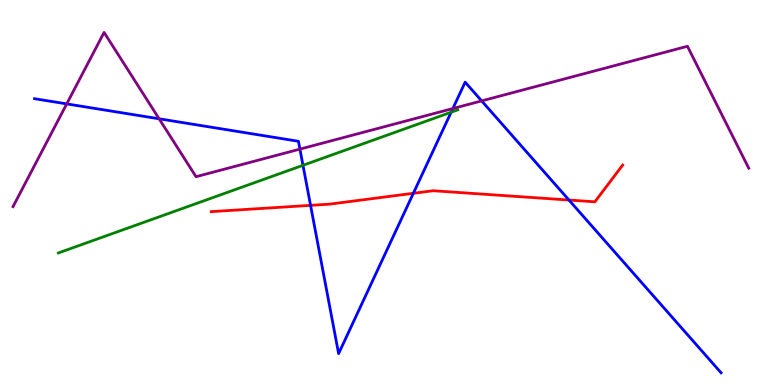[{'lines': ['blue', 'red'], 'intersections': [{'x': 4.01, 'y': 4.67}, {'x': 5.33, 'y': 4.98}, {'x': 7.34, 'y': 4.8}]}, {'lines': ['green', 'red'], 'intersections': []}, {'lines': ['purple', 'red'], 'intersections': []}, {'lines': ['blue', 'green'], 'intersections': [{'x': 3.91, 'y': 5.71}, {'x': 5.82, 'y': 7.09}]}, {'lines': ['blue', 'purple'], 'intersections': [{'x': 0.861, 'y': 7.3}, {'x': 2.05, 'y': 6.91}, {'x': 3.87, 'y': 6.13}, {'x': 5.84, 'y': 7.18}, {'x': 6.21, 'y': 7.38}]}, {'lines': ['green', 'purple'], 'intersections': []}]